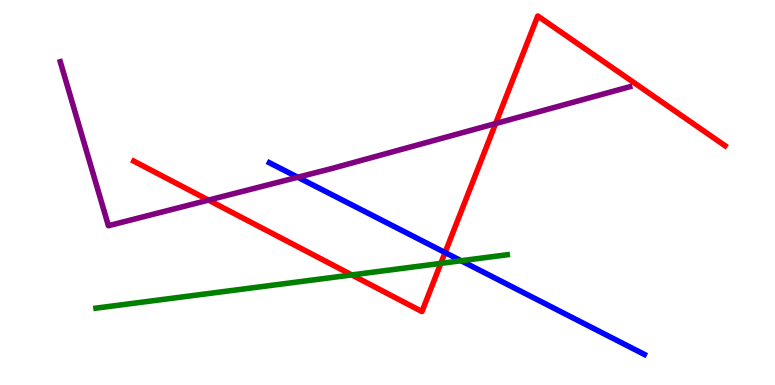[{'lines': ['blue', 'red'], 'intersections': [{'x': 5.74, 'y': 3.44}]}, {'lines': ['green', 'red'], 'intersections': [{'x': 4.54, 'y': 2.86}, {'x': 5.69, 'y': 3.16}]}, {'lines': ['purple', 'red'], 'intersections': [{'x': 2.69, 'y': 4.8}, {'x': 6.4, 'y': 6.79}]}, {'lines': ['blue', 'green'], 'intersections': [{'x': 5.95, 'y': 3.23}]}, {'lines': ['blue', 'purple'], 'intersections': [{'x': 3.84, 'y': 5.4}]}, {'lines': ['green', 'purple'], 'intersections': []}]